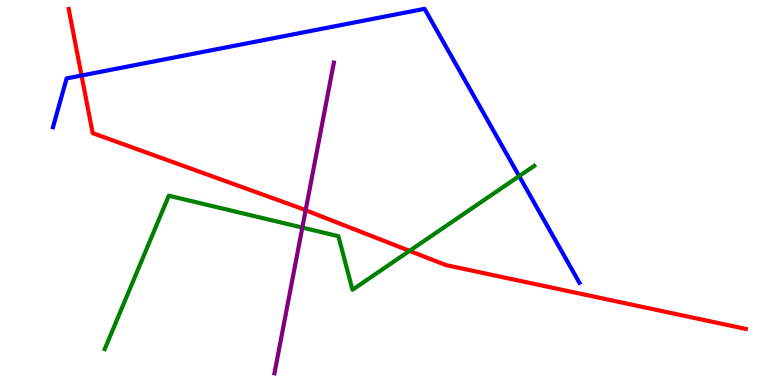[{'lines': ['blue', 'red'], 'intersections': [{'x': 1.05, 'y': 8.04}]}, {'lines': ['green', 'red'], 'intersections': [{'x': 5.28, 'y': 3.48}]}, {'lines': ['purple', 'red'], 'intersections': [{'x': 3.94, 'y': 4.54}]}, {'lines': ['blue', 'green'], 'intersections': [{'x': 6.7, 'y': 5.42}]}, {'lines': ['blue', 'purple'], 'intersections': []}, {'lines': ['green', 'purple'], 'intersections': [{'x': 3.9, 'y': 4.09}]}]